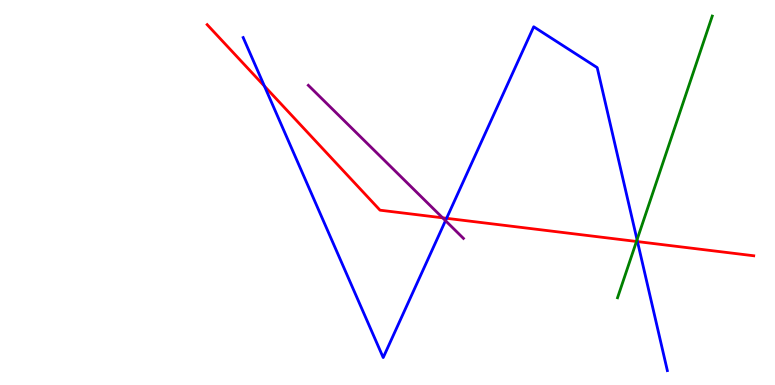[{'lines': ['blue', 'red'], 'intersections': [{'x': 3.41, 'y': 7.76}, {'x': 5.76, 'y': 4.33}, {'x': 8.23, 'y': 3.72}]}, {'lines': ['green', 'red'], 'intersections': [{'x': 8.21, 'y': 3.73}]}, {'lines': ['purple', 'red'], 'intersections': [{'x': 5.71, 'y': 4.34}]}, {'lines': ['blue', 'green'], 'intersections': [{'x': 8.22, 'y': 3.77}]}, {'lines': ['blue', 'purple'], 'intersections': [{'x': 5.75, 'y': 4.27}]}, {'lines': ['green', 'purple'], 'intersections': []}]